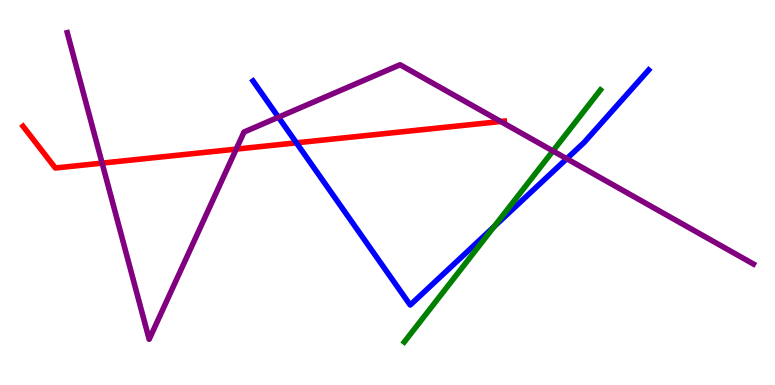[{'lines': ['blue', 'red'], 'intersections': [{'x': 3.82, 'y': 6.29}]}, {'lines': ['green', 'red'], 'intersections': []}, {'lines': ['purple', 'red'], 'intersections': [{'x': 1.32, 'y': 5.76}, {'x': 3.05, 'y': 6.13}, {'x': 6.46, 'y': 6.84}]}, {'lines': ['blue', 'green'], 'intersections': [{'x': 6.38, 'y': 4.11}]}, {'lines': ['blue', 'purple'], 'intersections': [{'x': 3.59, 'y': 6.96}, {'x': 7.31, 'y': 5.88}]}, {'lines': ['green', 'purple'], 'intersections': [{'x': 7.13, 'y': 6.08}]}]